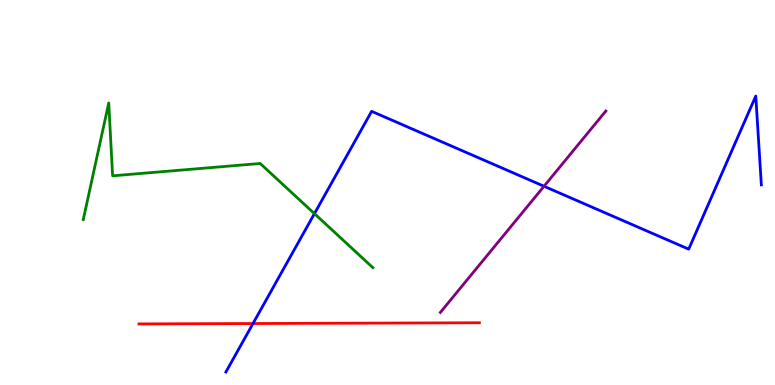[{'lines': ['blue', 'red'], 'intersections': [{'x': 3.26, 'y': 1.6}]}, {'lines': ['green', 'red'], 'intersections': []}, {'lines': ['purple', 'red'], 'intersections': []}, {'lines': ['blue', 'green'], 'intersections': [{'x': 4.06, 'y': 4.45}]}, {'lines': ['blue', 'purple'], 'intersections': [{'x': 7.02, 'y': 5.16}]}, {'lines': ['green', 'purple'], 'intersections': []}]